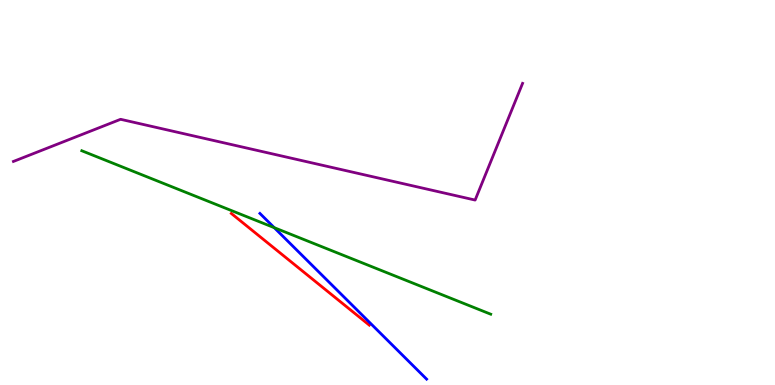[{'lines': ['blue', 'red'], 'intersections': []}, {'lines': ['green', 'red'], 'intersections': []}, {'lines': ['purple', 'red'], 'intersections': []}, {'lines': ['blue', 'green'], 'intersections': [{'x': 3.54, 'y': 4.09}]}, {'lines': ['blue', 'purple'], 'intersections': []}, {'lines': ['green', 'purple'], 'intersections': []}]